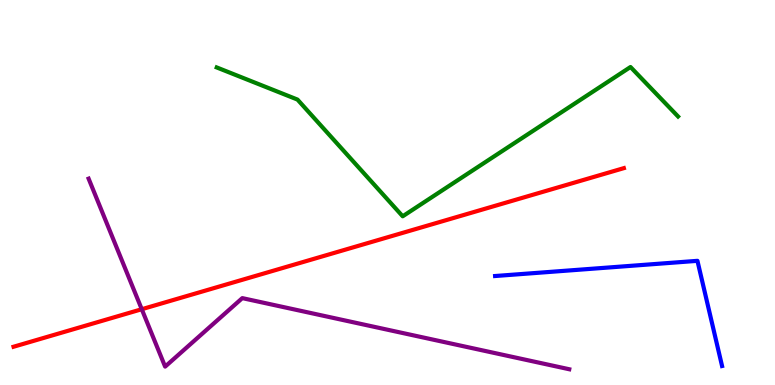[{'lines': ['blue', 'red'], 'intersections': []}, {'lines': ['green', 'red'], 'intersections': []}, {'lines': ['purple', 'red'], 'intersections': [{'x': 1.83, 'y': 1.97}]}, {'lines': ['blue', 'green'], 'intersections': []}, {'lines': ['blue', 'purple'], 'intersections': []}, {'lines': ['green', 'purple'], 'intersections': []}]